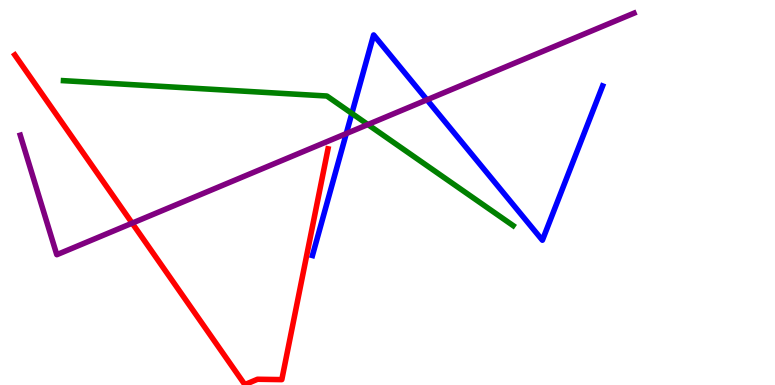[{'lines': ['blue', 'red'], 'intersections': []}, {'lines': ['green', 'red'], 'intersections': []}, {'lines': ['purple', 'red'], 'intersections': [{'x': 1.71, 'y': 4.2}]}, {'lines': ['blue', 'green'], 'intersections': [{'x': 4.54, 'y': 7.05}]}, {'lines': ['blue', 'purple'], 'intersections': [{'x': 4.47, 'y': 6.53}, {'x': 5.51, 'y': 7.41}]}, {'lines': ['green', 'purple'], 'intersections': [{'x': 4.75, 'y': 6.77}]}]